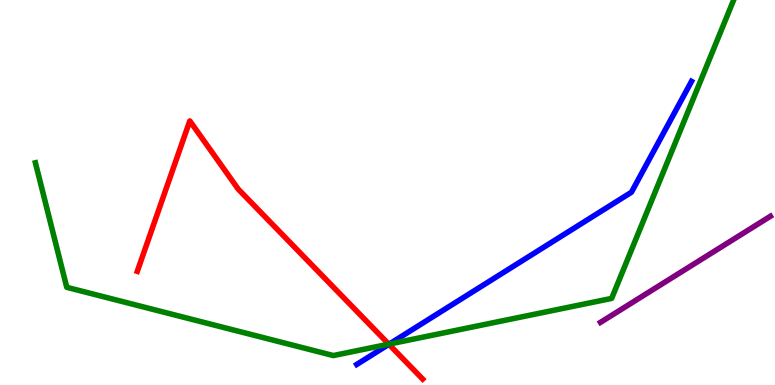[{'lines': ['blue', 'red'], 'intersections': [{'x': 5.02, 'y': 1.06}]}, {'lines': ['green', 'red'], 'intersections': [{'x': 5.02, 'y': 1.06}]}, {'lines': ['purple', 'red'], 'intersections': []}, {'lines': ['blue', 'green'], 'intersections': [{'x': 5.02, 'y': 1.06}]}, {'lines': ['blue', 'purple'], 'intersections': []}, {'lines': ['green', 'purple'], 'intersections': []}]